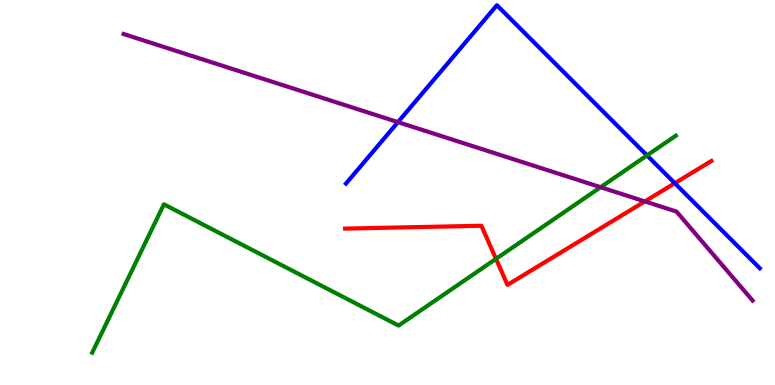[{'lines': ['blue', 'red'], 'intersections': [{'x': 8.71, 'y': 5.24}]}, {'lines': ['green', 'red'], 'intersections': [{'x': 6.4, 'y': 3.28}]}, {'lines': ['purple', 'red'], 'intersections': [{'x': 8.32, 'y': 4.77}]}, {'lines': ['blue', 'green'], 'intersections': [{'x': 8.35, 'y': 5.96}]}, {'lines': ['blue', 'purple'], 'intersections': [{'x': 5.14, 'y': 6.83}]}, {'lines': ['green', 'purple'], 'intersections': [{'x': 7.75, 'y': 5.14}]}]